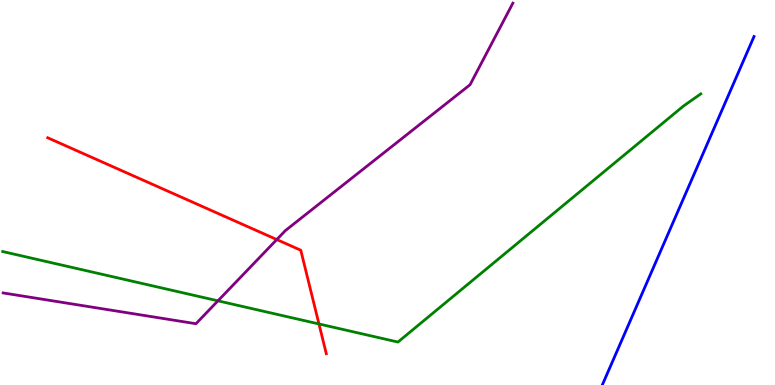[{'lines': ['blue', 'red'], 'intersections': []}, {'lines': ['green', 'red'], 'intersections': [{'x': 4.12, 'y': 1.59}]}, {'lines': ['purple', 'red'], 'intersections': [{'x': 3.57, 'y': 3.78}]}, {'lines': ['blue', 'green'], 'intersections': []}, {'lines': ['blue', 'purple'], 'intersections': []}, {'lines': ['green', 'purple'], 'intersections': [{'x': 2.81, 'y': 2.19}]}]